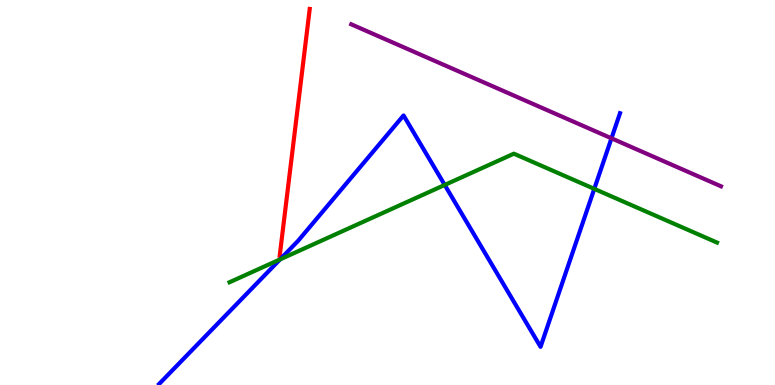[{'lines': ['blue', 'red'], 'intersections': []}, {'lines': ['green', 'red'], 'intersections': []}, {'lines': ['purple', 'red'], 'intersections': []}, {'lines': ['blue', 'green'], 'intersections': [{'x': 3.61, 'y': 3.26}, {'x': 5.74, 'y': 5.2}, {'x': 7.67, 'y': 5.09}]}, {'lines': ['blue', 'purple'], 'intersections': [{'x': 7.89, 'y': 6.41}]}, {'lines': ['green', 'purple'], 'intersections': []}]